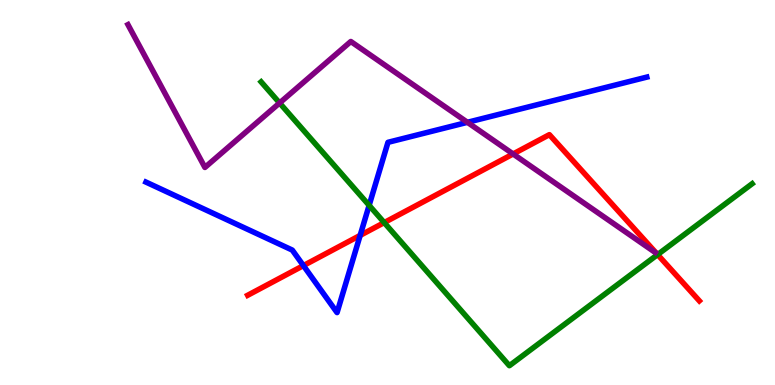[{'lines': ['blue', 'red'], 'intersections': [{'x': 3.91, 'y': 3.1}, {'x': 4.65, 'y': 3.89}]}, {'lines': ['green', 'red'], 'intersections': [{'x': 4.96, 'y': 4.22}, {'x': 8.49, 'y': 3.39}]}, {'lines': ['purple', 'red'], 'intersections': [{'x': 6.62, 'y': 6.0}]}, {'lines': ['blue', 'green'], 'intersections': [{'x': 4.76, 'y': 4.67}]}, {'lines': ['blue', 'purple'], 'intersections': [{'x': 6.03, 'y': 6.82}]}, {'lines': ['green', 'purple'], 'intersections': [{'x': 3.61, 'y': 7.33}]}]